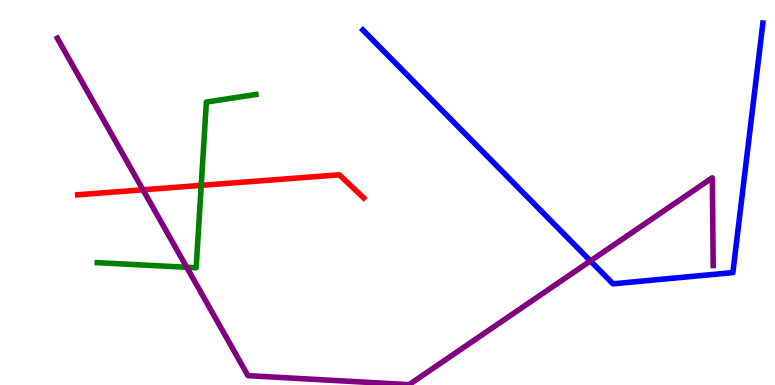[{'lines': ['blue', 'red'], 'intersections': []}, {'lines': ['green', 'red'], 'intersections': [{'x': 2.6, 'y': 5.19}]}, {'lines': ['purple', 'red'], 'intersections': [{'x': 1.84, 'y': 5.07}]}, {'lines': ['blue', 'green'], 'intersections': []}, {'lines': ['blue', 'purple'], 'intersections': [{'x': 7.62, 'y': 3.22}]}, {'lines': ['green', 'purple'], 'intersections': [{'x': 2.41, 'y': 3.06}]}]